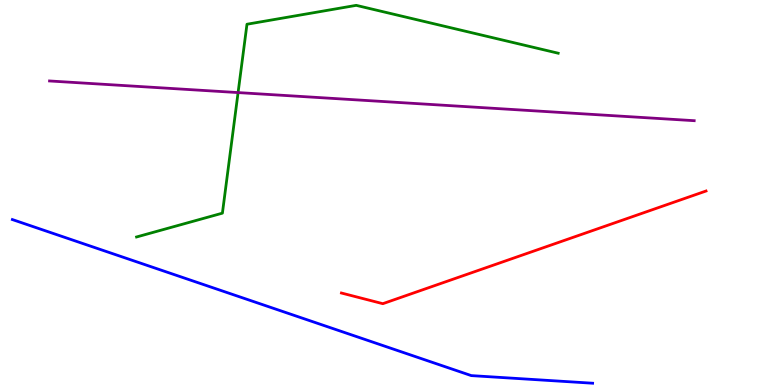[{'lines': ['blue', 'red'], 'intersections': []}, {'lines': ['green', 'red'], 'intersections': []}, {'lines': ['purple', 'red'], 'intersections': []}, {'lines': ['blue', 'green'], 'intersections': []}, {'lines': ['blue', 'purple'], 'intersections': []}, {'lines': ['green', 'purple'], 'intersections': [{'x': 3.07, 'y': 7.6}]}]